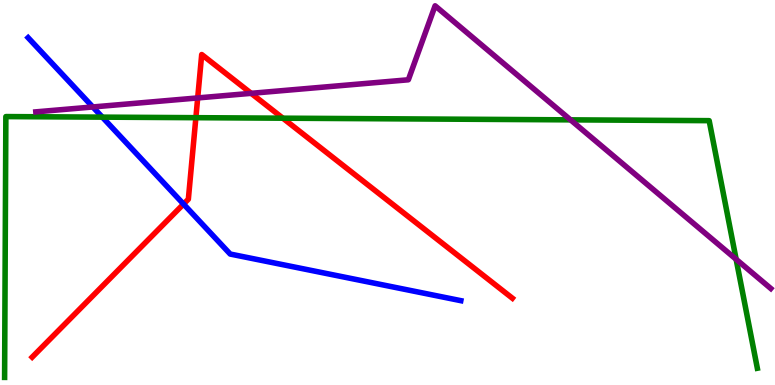[{'lines': ['blue', 'red'], 'intersections': [{'x': 2.37, 'y': 4.7}]}, {'lines': ['green', 'red'], 'intersections': [{'x': 2.53, 'y': 6.94}, {'x': 3.65, 'y': 6.93}]}, {'lines': ['purple', 'red'], 'intersections': [{'x': 2.55, 'y': 7.46}, {'x': 3.24, 'y': 7.58}]}, {'lines': ['blue', 'green'], 'intersections': [{'x': 1.32, 'y': 6.96}]}, {'lines': ['blue', 'purple'], 'intersections': [{'x': 1.2, 'y': 7.22}]}, {'lines': ['green', 'purple'], 'intersections': [{'x': 7.36, 'y': 6.89}, {'x': 9.5, 'y': 3.26}]}]